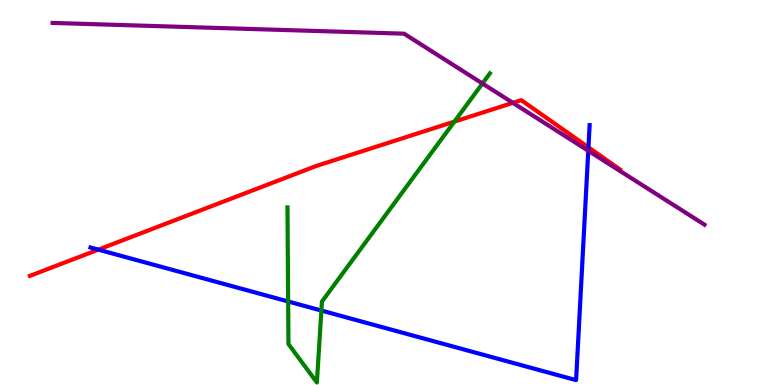[{'lines': ['blue', 'red'], 'intersections': [{'x': 1.27, 'y': 3.52}, {'x': 7.59, 'y': 6.17}]}, {'lines': ['green', 'red'], 'intersections': [{'x': 5.86, 'y': 6.84}]}, {'lines': ['purple', 'red'], 'intersections': [{'x': 6.62, 'y': 7.33}]}, {'lines': ['blue', 'green'], 'intersections': [{'x': 3.72, 'y': 2.17}, {'x': 4.15, 'y': 1.93}]}, {'lines': ['blue', 'purple'], 'intersections': [{'x': 7.59, 'y': 6.08}]}, {'lines': ['green', 'purple'], 'intersections': [{'x': 6.23, 'y': 7.83}]}]